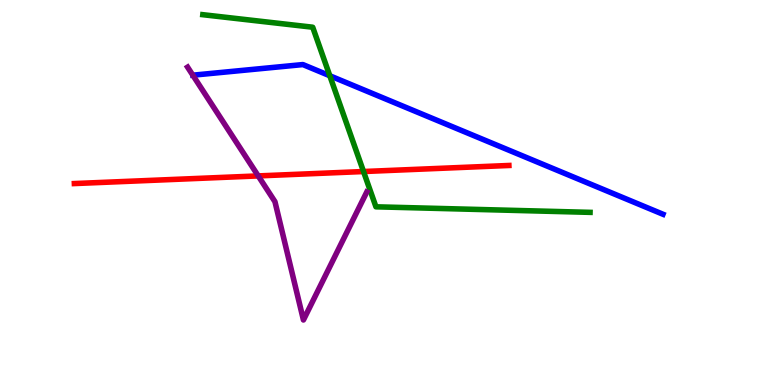[{'lines': ['blue', 'red'], 'intersections': []}, {'lines': ['green', 'red'], 'intersections': [{'x': 4.69, 'y': 5.54}]}, {'lines': ['purple', 'red'], 'intersections': [{'x': 3.33, 'y': 5.43}]}, {'lines': ['blue', 'green'], 'intersections': [{'x': 4.26, 'y': 8.03}]}, {'lines': ['blue', 'purple'], 'intersections': []}, {'lines': ['green', 'purple'], 'intersections': []}]